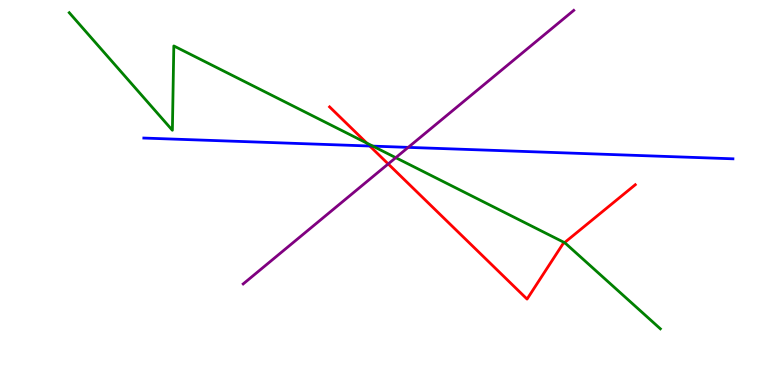[{'lines': ['blue', 'red'], 'intersections': [{'x': 4.77, 'y': 6.21}]}, {'lines': ['green', 'red'], 'intersections': [{'x': 4.73, 'y': 6.28}, {'x': 7.28, 'y': 3.7}]}, {'lines': ['purple', 'red'], 'intersections': [{'x': 5.01, 'y': 5.74}]}, {'lines': ['blue', 'green'], 'intersections': [{'x': 4.81, 'y': 6.2}]}, {'lines': ['blue', 'purple'], 'intersections': [{'x': 5.27, 'y': 6.17}]}, {'lines': ['green', 'purple'], 'intersections': [{'x': 5.11, 'y': 5.9}]}]